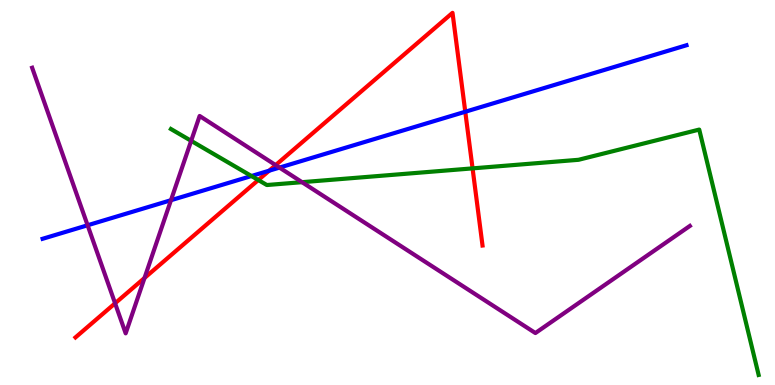[{'lines': ['blue', 'red'], 'intersections': [{'x': 3.47, 'y': 5.57}, {'x': 6.0, 'y': 7.1}]}, {'lines': ['green', 'red'], 'intersections': [{'x': 3.33, 'y': 5.32}, {'x': 6.1, 'y': 5.63}]}, {'lines': ['purple', 'red'], 'intersections': [{'x': 1.48, 'y': 2.12}, {'x': 1.86, 'y': 2.78}, {'x': 3.56, 'y': 5.71}]}, {'lines': ['blue', 'green'], 'intersections': [{'x': 3.24, 'y': 5.43}]}, {'lines': ['blue', 'purple'], 'intersections': [{'x': 1.13, 'y': 4.15}, {'x': 2.21, 'y': 4.8}, {'x': 3.61, 'y': 5.65}]}, {'lines': ['green', 'purple'], 'intersections': [{'x': 2.47, 'y': 6.34}, {'x': 3.9, 'y': 5.27}]}]